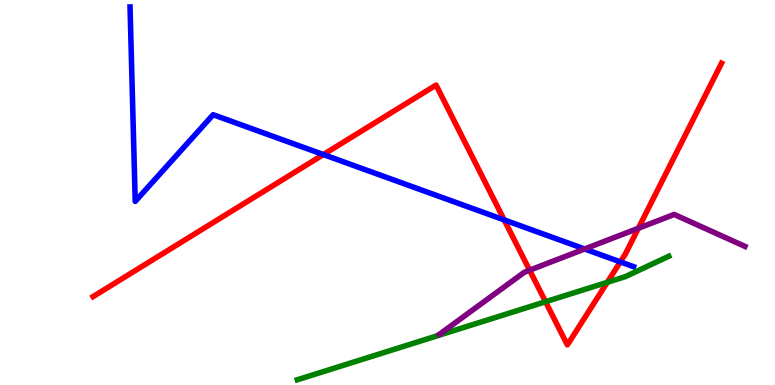[{'lines': ['blue', 'red'], 'intersections': [{'x': 4.17, 'y': 5.99}, {'x': 6.51, 'y': 4.29}, {'x': 8.0, 'y': 3.2}]}, {'lines': ['green', 'red'], 'intersections': [{'x': 7.04, 'y': 2.16}, {'x': 7.84, 'y': 2.67}]}, {'lines': ['purple', 'red'], 'intersections': [{'x': 6.83, 'y': 2.98}, {'x': 8.24, 'y': 4.07}]}, {'lines': ['blue', 'green'], 'intersections': []}, {'lines': ['blue', 'purple'], 'intersections': [{'x': 7.54, 'y': 3.53}]}, {'lines': ['green', 'purple'], 'intersections': []}]